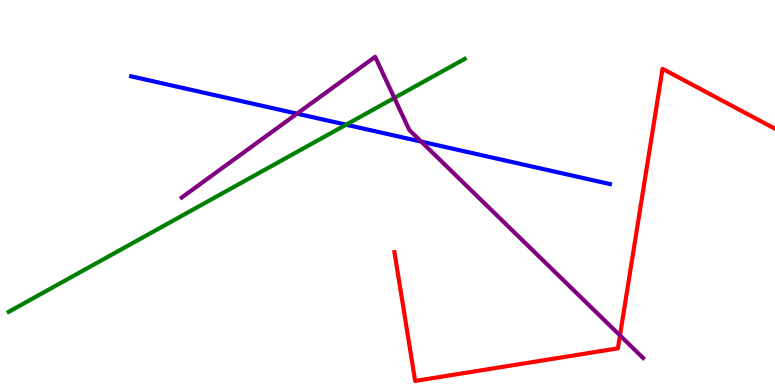[{'lines': ['blue', 'red'], 'intersections': []}, {'lines': ['green', 'red'], 'intersections': []}, {'lines': ['purple', 'red'], 'intersections': [{'x': 8.0, 'y': 1.29}]}, {'lines': ['blue', 'green'], 'intersections': [{'x': 4.47, 'y': 6.76}]}, {'lines': ['blue', 'purple'], 'intersections': [{'x': 3.83, 'y': 7.05}, {'x': 5.44, 'y': 6.32}]}, {'lines': ['green', 'purple'], 'intersections': [{'x': 5.09, 'y': 7.46}]}]